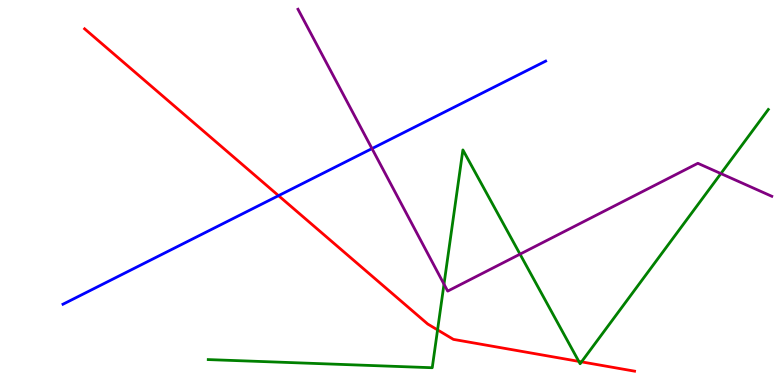[{'lines': ['blue', 'red'], 'intersections': [{'x': 3.59, 'y': 4.92}]}, {'lines': ['green', 'red'], 'intersections': [{'x': 5.65, 'y': 1.43}, {'x': 7.47, 'y': 0.613}, {'x': 7.5, 'y': 0.601}]}, {'lines': ['purple', 'red'], 'intersections': []}, {'lines': ['blue', 'green'], 'intersections': []}, {'lines': ['blue', 'purple'], 'intersections': [{'x': 4.8, 'y': 6.14}]}, {'lines': ['green', 'purple'], 'intersections': [{'x': 5.73, 'y': 2.62}, {'x': 6.71, 'y': 3.4}, {'x': 9.3, 'y': 5.49}]}]